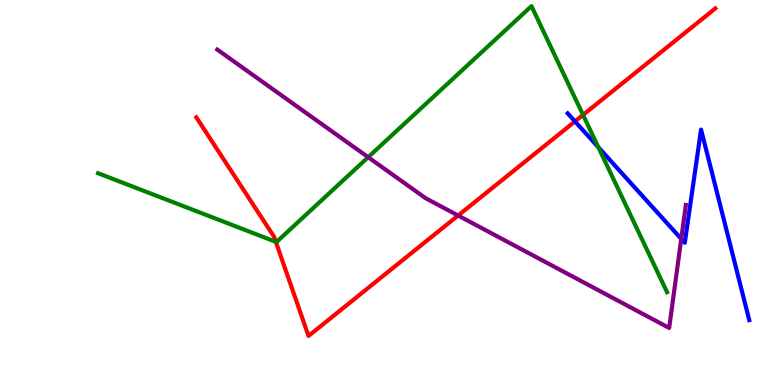[{'lines': ['blue', 'red'], 'intersections': [{'x': 7.42, 'y': 6.85}]}, {'lines': ['green', 'red'], 'intersections': [{'x': 3.56, 'y': 3.72}, {'x': 7.52, 'y': 7.01}]}, {'lines': ['purple', 'red'], 'intersections': [{'x': 5.91, 'y': 4.4}]}, {'lines': ['blue', 'green'], 'intersections': [{'x': 7.72, 'y': 6.18}]}, {'lines': ['blue', 'purple'], 'intersections': [{'x': 8.79, 'y': 3.8}]}, {'lines': ['green', 'purple'], 'intersections': [{'x': 4.75, 'y': 5.92}]}]